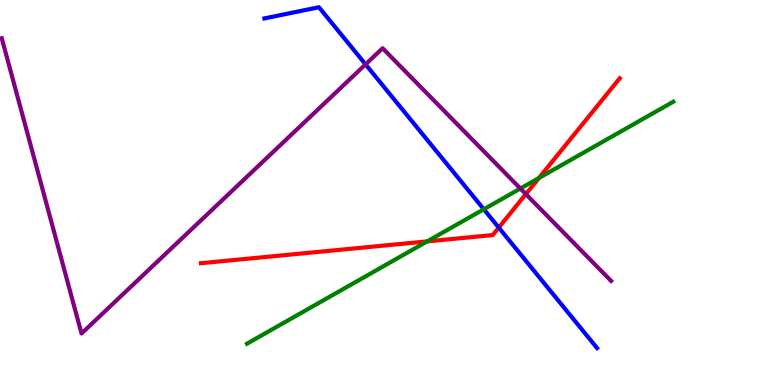[{'lines': ['blue', 'red'], 'intersections': [{'x': 6.44, 'y': 4.09}]}, {'lines': ['green', 'red'], 'intersections': [{'x': 5.51, 'y': 3.73}, {'x': 6.95, 'y': 5.38}]}, {'lines': ['purple', 'red'], 'intersections': [{'x': 6.79, 'y': 4.96}]}, {'lines': ['blue', 'green'], 'intersections': [{'x': 6.24, 'y': 4.56}]}, {'lines': ['blue', 'purple'], 'intersections': [{'x': 4.72, 'y': 8.33}]}, {'lines': ['green', 'purple'], 'intersections': [{'x': 6.71, 'y': 5.1}]}]